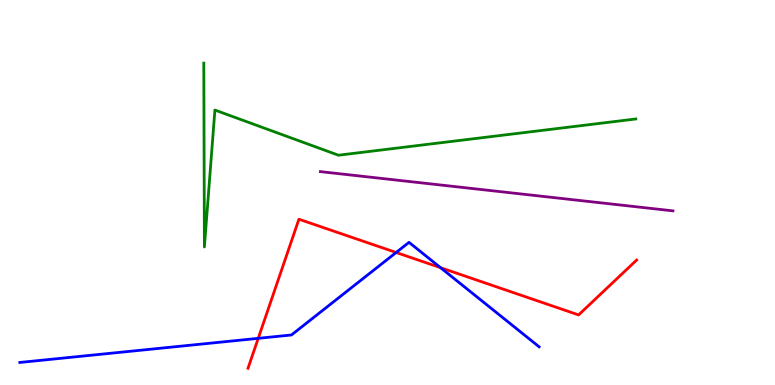[{'lines': ['blue', 'red'], 'intersections': [{'x': 3.33, 'y': 1.21}, {'x': 5.11, 'y': 3.44}, {'x': 5.68, 'y': 3.05}]}, {'lines': ['green', 'red'], 'intersections': []}, {'lines': ['purple', 'red'], 'intersections': []}, {'lines': ['blue', 'green'], 'intersections': []}, {'lines': ['blue', 'purple'], 'intersections': []}, {'lines': ['green', 'purple'], 'intersections': []}]